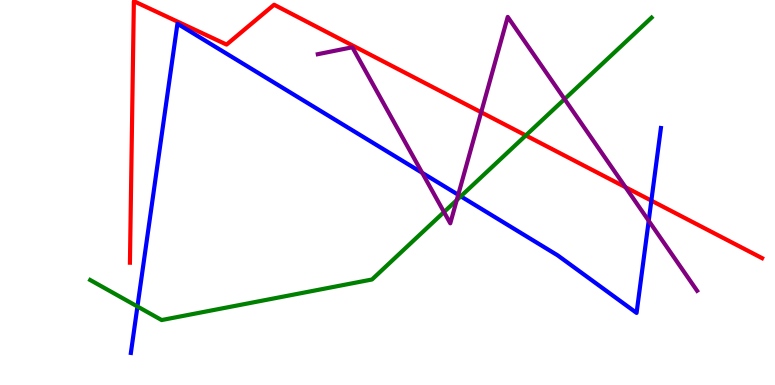[{'lines': ['blue', 'red'], 'intersections': [{'x': 8.4, 'y': 4.79}]}, {'lines': ['green', 'red'], 'intersections': [{'x': 6.78, 'y': 6.48}]}, {'lines': ['purple', 'red'], 'intersections': [{'x': 6.21, 'y': 7.08}, {'x': 8.07, 'y': 5.14}]}, {'lines': ['blue', 'green'], 'intersections': [{'x': 1.77, 'y': 2.04}, {'x': 5.95, 'y': 4.9}]}, {'lines': ['blue', 'purple'], 'intersections': [{'x': 5.45, 'y': 5.51}, {'x': 5.91, 'y': 4.94}, {'x': 8.37, 'y': 4.27}]}, {'lines': ['green', 'purple'], 'intersections': [{'x': 5.73, 'y': 4.49}, {'x': 5.89, 'y': 4.8}, {'x': 7.28, 'y': 7.43}]}]